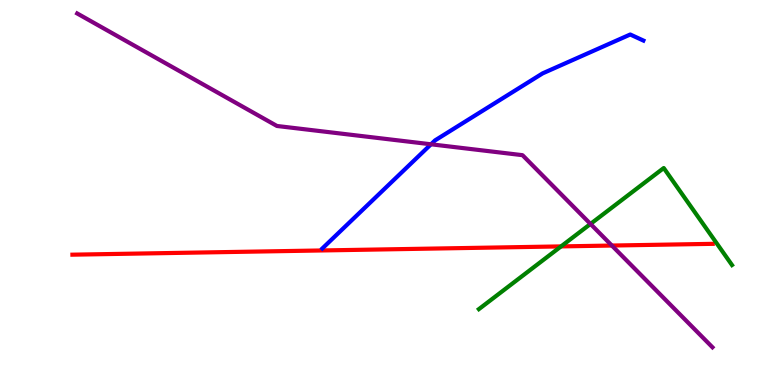[{'lines': ['blue', 'red'], 'intersections': []}, {'lines': ['green', 'red'], 'intersections': [{'x': 7.24, 'y': 3.6}]}, {'lines': ['purple', 'red'], 'intersections': [{'x': 7.89, 'y': 3.62}]}, {'lines': ['blue', 'green'], 'intersections': []}, {'lines': ['blue', 'purple'], 'intersections': [{'x': 5.56, 'y': 6.25}]}, {'lines': ['green', 'purple'], 'intersections': [{'x': 7.62, 'y': 4.18}]}]